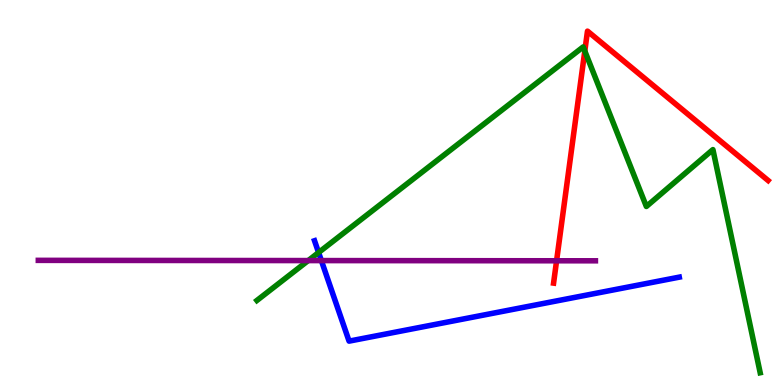[{'lines': ['blue', 'red'], 'intersections': []}, {'lines': ['green', 'red'], 'intersections': [{'x': 7.55, 'y': 8.67}]}, {'lines': ['purple', 'red'], 'intersections': [{'x': 7.18, 'y': 3.23}]}, {'lines': ['blue', 'green'], 'intersections': [{'x': 4.11, 'y': 3.44}]}, {'lines': ['blue', 'purple'], 'intersections': [{'x': 4.15, 'y': 3.23}]}, {'lines': ['green', 'purple'], 'intersections': [{'x': 3.98, 'y': 3.23}]}]